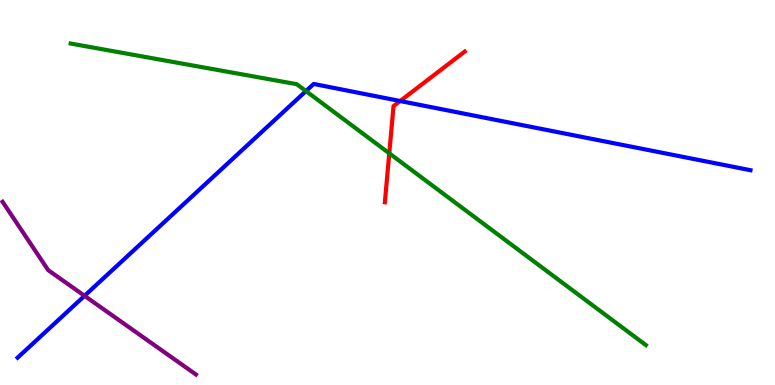[{'lines': ['blue', 'red'], 'intersections': [{'x': 5.16, 'y': 7.38}]}, {'lines': ['green', 'red'], 'intersections': [{'x': 5.02, 'y': 6.02}]}, {'lines': ['purple', 'red'], 'intersections': []}, {'lines': ['blue', 'green'], 'intersections': [{'x': 3.95, 'y': 7.63}]}, {'lines': ['blue', 'purple'], 'intersections': [{'x': 1.09, 'y': 2.32}]}, {'lines': ['green', 'purple'], 'intersections': []}]